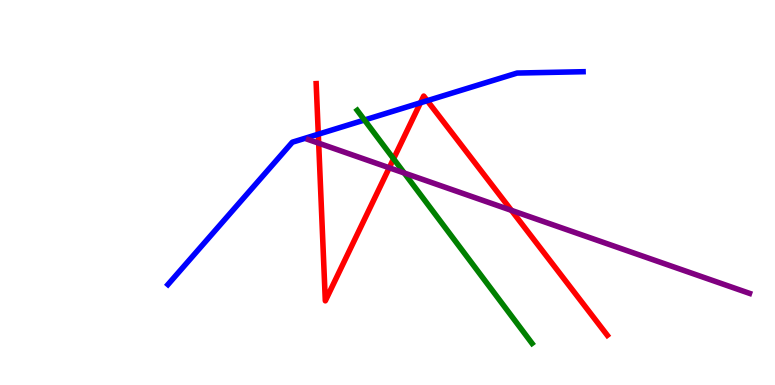[{'lines': ['blue', 'red'], 'intersections': [{'x': 4.11, 'y': 6.51}, {'x': 5.43, 'y': 7.33}, {'x': 5.51, 'y': 7.38}]}, {'lines': ['green', 'red'], 'intersections': [{'x': 5.08, 'y': 5.88}]}, {'lines': ['purple', 'red'], 'intersections': [{'x': 4.11, 'y': 6.28}, {'x': 5.02, 'y': 5.64}, {'x': 6.6, 'y': 4.54}]}, {'lines': ['blue', 'green'], 'intersections': [{'x': 4.7, 'y': 6.88}]}, {'lines': ['blue', 'purple'], 'intersections': []}, {'lines': ['green', 'purple'], 'intersections': [{'x': 5.22, 'y': 5.51}]}]